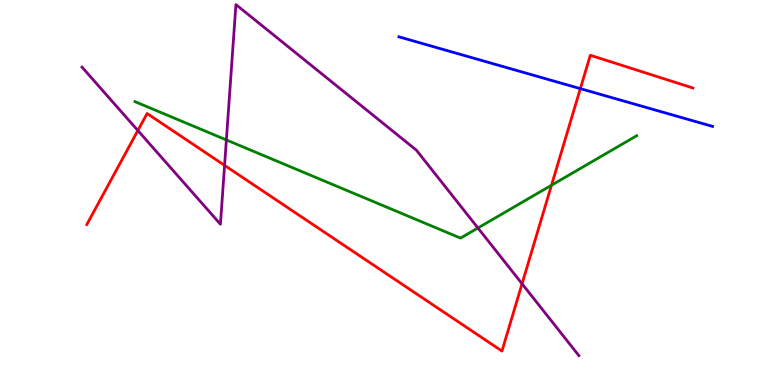[{'lines': ['blue', 'red'], 'intersections': [{'x': 7.49, 'y': 7.7}]}, {'lines': ['green', 'red'], 'intersections': [{'x': 7.12, 'y': 5.19}]}, {'lines': ['purple', 'red'], 'intersections': [{'x': 1.78, 'y': 6.61}, {'x': 2.9, 'y': 5.7}, {'x': 6.74, 'y': 2.63}]}, {'lines': ['blue', 'green'], 'intersections': []}, {'lines': ['blue', 'purple'], 'intersections': []}, {'lines': ['green', 'purple'], 'intersections': [{'x': 2.92, 'y': 6.37}, {'x': 6.17, 'y': 4.08}]}]